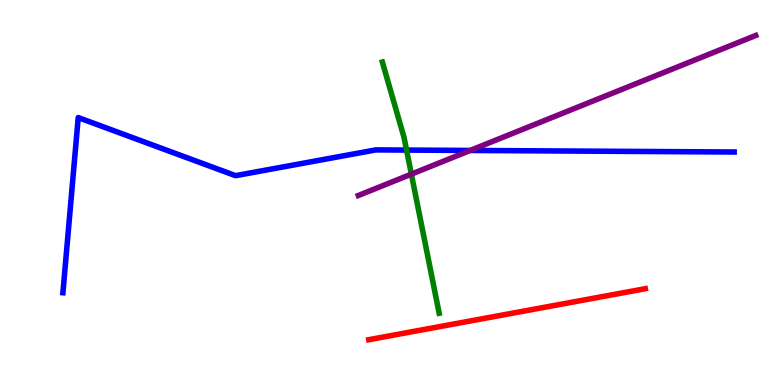[{'lines': ['blue', 'red'], 'intersections': []}, {'lines': ['green', 'red'], 'intersections': []}, {'lines': ['purple', 'red'], 'intersections': []}, {'lines': ['blue', 'green'], 'intersections': [{'x': 5.25, 'y': 6.1}]}, {'lines': ['blue', 'purple'], 'intersections': [{'x': 6.07, 'y': 6.09}]}, {'lines': ['green', 'purple'], 'intersections': [{'x': 5.31, 'y': 5.48}]}]